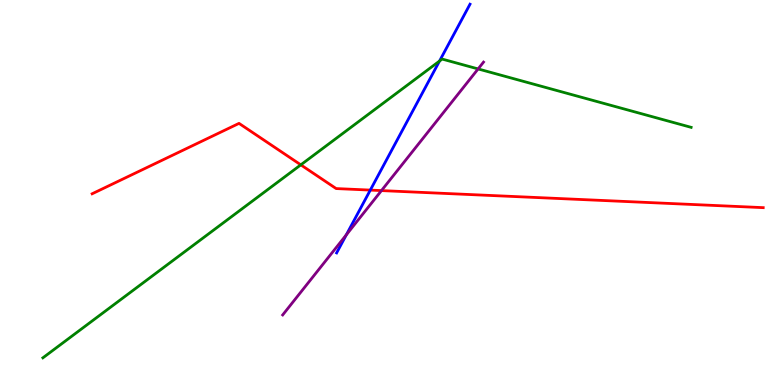[{'lines': ['blue', 'red'], 'intersections': [{'x': 4.78, 'y': 5.06}]}, {'lines': ['green', 'red'], 'intersections': [{'x': 3.88, 'y': 5.72}]}, {'lines': ['purple', 'red'], 'intersections': [{'x': 4.92, 'y': 5.05}]}, {'lines': ['blue', 'green'], 'intersections': [{'x': 5.67, 'y': 8.41}]}, {'lines': ['blue', 'purple'], 'intersections': [{'x': 4.47, 'y': 3.9}]}, {'lines': ['green', 'purple'], 'intersections': [{'x': 6.17, 'y': 8.21}]}]